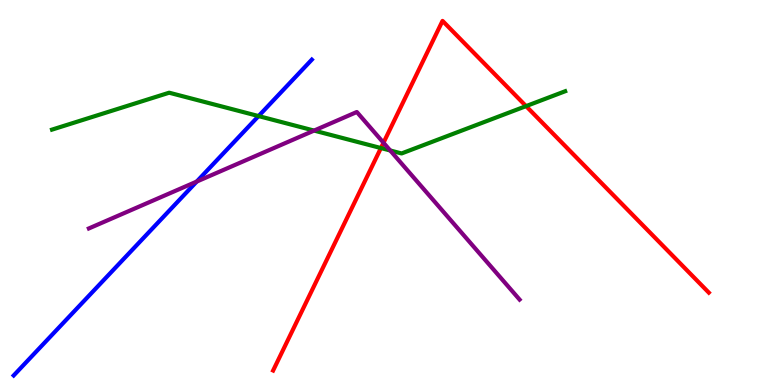[{'lines': ['blue', 'red'], 'intersections': []}, {'lines': ['green', 'red'], 'intersections': [{'x': 4.92, 'y': 6.15}, {'x': 6.79, 'y': 7.24}]}, {'lines': ['purple', 'red'], 'intersections': [{'x': 4.95, 'y': 6.29}]}, {'lines': ['blue', 'green'], 'intersections': [{'x': 3.34, 'y': 6.99}]}, {'lines': ['blue', 'purple'], 'intersections': [{'x': 2.54, 'y': 5.28}]}, {'lines': ['green', 'purple'], 'intersections': [{'x': 4.05, 'y': 6.61}, {'x': 5.04, 'y': 6.09}]}]